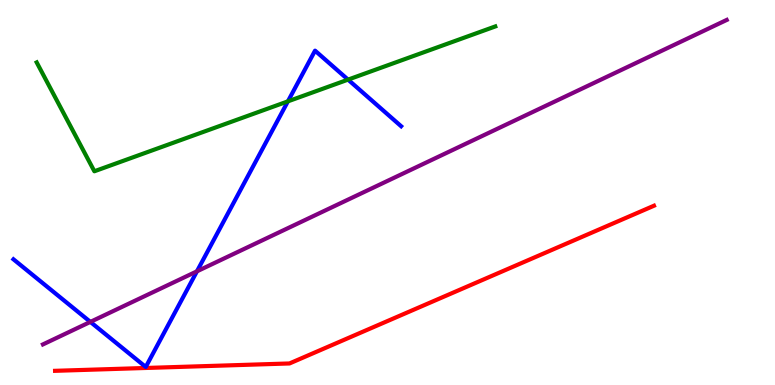[{'lines': ['blue', 'red'], 'intersections': []}, {'lines': ['green', 'red'], 'intersections': []}, {'lines': ['purple', 'red'], 'intersections': []}, {'lines': ['blue', 'green'], 'intersections': [{'x': 3.71, 'y': 7.37}, {'x': 4.49, 'y': 7.93}]}, {'lines': ['blue', 'purple'], 'intersections': [{'x': 1.17, 'y': 1.64}, {'x': 2.54, 'y': 2.95}]}, {'lines': ['green', 'purple'], 'intersections': []}]